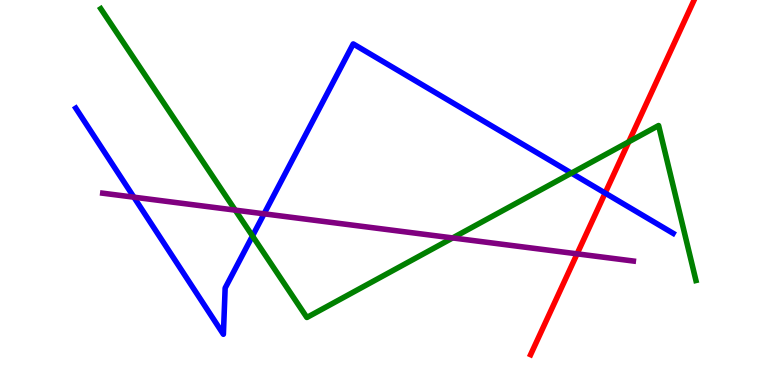[{'lines': ['blue', 'red'], 'intersections': [{'x': 7.81, 'y': 4.99}]}, {'lines': ['green', 'red'], 'intersections': [{'x': 8.11, 'y': 6.32}]}, {'lines': ['purple', 'red'], 'intersections': [{'x': 7.45, 'y': 3.41}]}, {'lines': ['blue', 'green'], 'intersections': [{'x': 3.26, 'y': 3.87}, {'x': 7.37, 'y': 5.5}]}, {'lines': ['blue', 'purple'], 'intersections': [{'x': 1.73, 'y': 4.88}, {'x': 3.41, 'y': 4.45}]}, {'lines': ['green', 'purple'], 'intersections': [{'x': 3.04, 'y': 4.54}, {'x': 5.84, 'y': 3.82}]}]